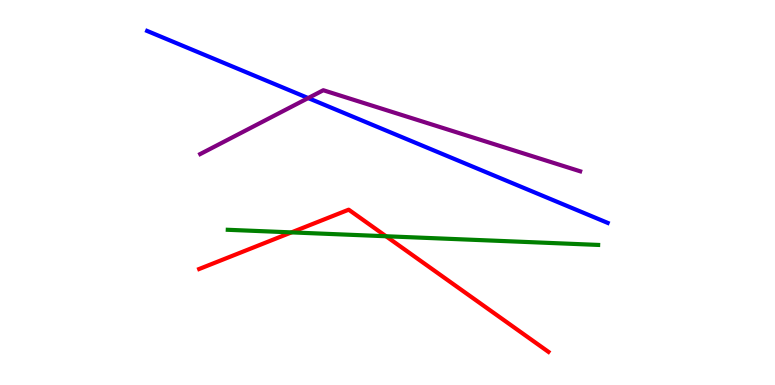[{'lines': ['blue', 'red'], 'intersections': []}, {'lines': ['green', 'red'], 'intersections': [{'x': 3.76, 'y': 3.96}, {'x': 4.98, 'y': 3.86}]}, {'lines': ['purple', 'red'], 'intersections': []}, {'lines': ['blue', 'green'], 'intersections': []}, {'lines': ['blue', 'purple'], 'intersections': [{'x': 3.98, 'y': 7.45}]}, {'lines': ['green', 'purple'], 'intersections': []}]